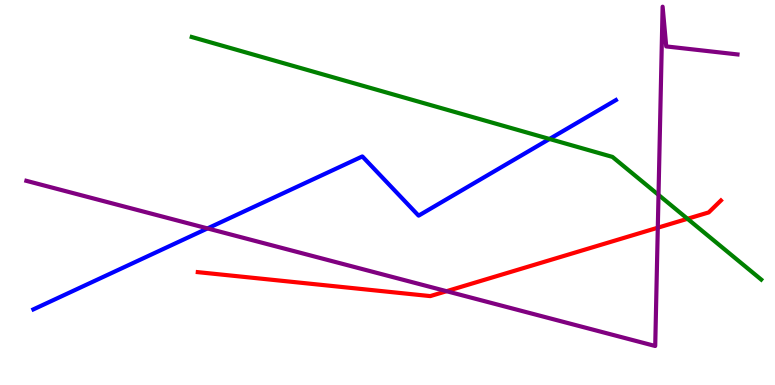[{'lines': ['blue', 'red'], 'intersections': []}, {'lines': ['green', 'red'], 'intersections': [{'x': 8.87, 'y': 4.32}]}, {'lines': ['purple', 'red'], 'intersections': [{'x': 5.76, 'y': 2.44}, {'x': 8.49, 'y': 4.09}]}, {'lines': ['blue', 'green'], 'intersections': [{'x': 7.09, 'y': 6.39}]}, {'lines': ['blue', 'purple'], 'intersections': [{'x': 2.68, 'y': 4.07}]}, {'lines': ['green', 'purple'], 'intersections': [{'x': 8.5, 'y': 4.94}]}]